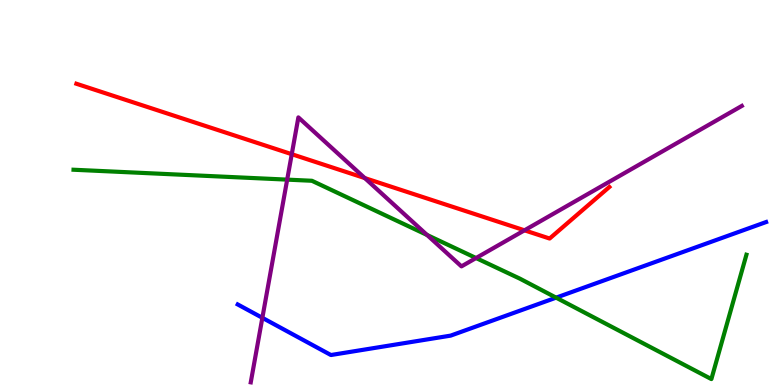[{'lines': ['blue', 'red'], 'intersections': []}, {'lines': ['green', 'red'], 'intersections': []}, {'lines': ['purple', 'red'], 'intersections': [{'x': 3.76, 'y': 6.0}, {'x': 4.71, 'y': 5.37}, {'x': 6.77, 'y': 4.02}]}, {'lines': ['blue', 'green'], 'intersections': [{'x': 7.18, 'y': 2.27}]}, {'lines': ['blue', 'purple'], 'intersections': [{'x': 3.39, 'y': 1.75}]}, {'lines': ['green', 'purple'], 'intersections': [{'x': 3.71, 'y': 5.33}, {'x': 5.51, 'y': 3.9}, {'x': 6.14, 'y': 3.3}]}]